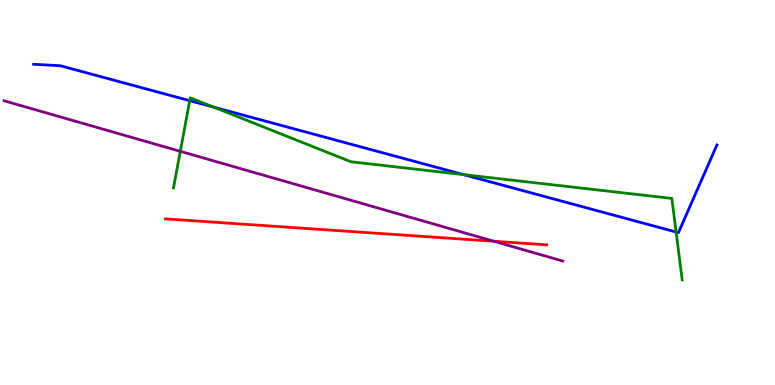[{'lines': ['blue', 'red'], 'intersections': []}, {'lines': ['green', 'red'], 'intersections': []}, {'lines': ['purple', 'red'], 'intersections': [{'x': 6.37, 'y': 3.73}]}, {'lines': ['blue', 'green'], 'intersections': [{'x': 2.45, 'y': 7.39}, {'x': 2.76, 'y': 7.22}, {'x': 5.98, 'y': 5.46}, {'x': 8.72, 'y': 3.97}]}, {'lines': ['blue', 'purple'], 'intersections': []}, {'lines': ['green', 'purple'], 'intersections': [{'x': 2.33, 'y': 6.07}]}]